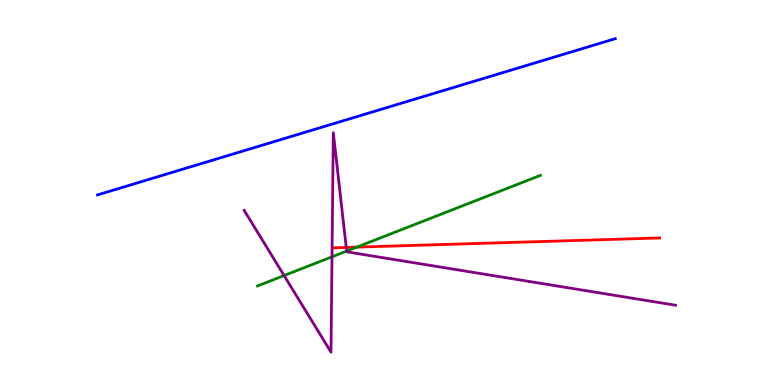[{'lines': ['blue', 'red'], 'intersections': []}, {'lines': ['green', 'red'], 'intersections': [{'x': 4.6, 'y': 3.58}]}, {'lines': ['purple', 'red'], 'intersections': [{'x': 4.47, 'y': 3.57}]}, {'lines': ['blue', 'green'], 'intersections': []}, {'lines': ['blue', 'purple'], 'intersections': []}, {'lines': ['green', 'purple'], 'intersections': [{'x': 3.67, 'y': 2.84}, {'x': 4.28, 'y': 3.33}, {'x': 4.47, 'y': 3.48}]}]